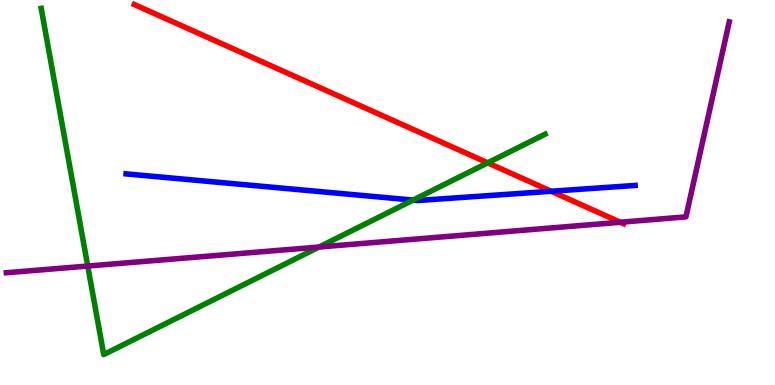[{'lines': ['blue', 'red'], 'intersections': [{'x': 7.11, 'y': 5.03}]}, {'lines': ['green', 'red'], 'intersections': [{'x': 6.29, 'y': 5.77}]}, {'lines': ['purple', 'red'], 'intersections': [{'x': 8.0, 'y': 4.23}]}, {'lines': ['blue', 'green'], 'intersections': [{'x': 5.33, 'y': 4.8}]}, {'lines': ['blue', 'purple'], 'intersections': []}, {'lines': ['green', 'purple'], 'intersections': [{'x': 1.13, 'y': 3.09}, {'x': 4.12, 'y': 3.58}]}]